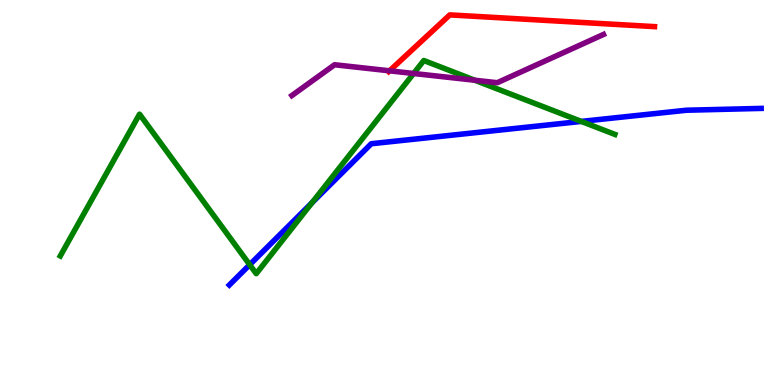[{'lines': ['blue', 'red'], 'intersections': []}, {'lines': ['green', 'red'], 'intersections': []}, {'lines': ['purple', 'red'], 'intersections': [{'x': 5.03, 'y': 8.16}]}, {'lines': ['blue', 'green'], 'intersections': [{'x': 3.22, 'y': 3.12}, {'x': 4.03, 'y': 4.73}, {'x': 7.5, 'y': 6.85}]}, {'lines': ['blue', 'purple'], 'intersections': []}, {'lines': ['green', 'purple'], 'intersections': [{'x': 5.34, 'y': 8.09}, {'x': 6.13, 'y': 7.92}]}]